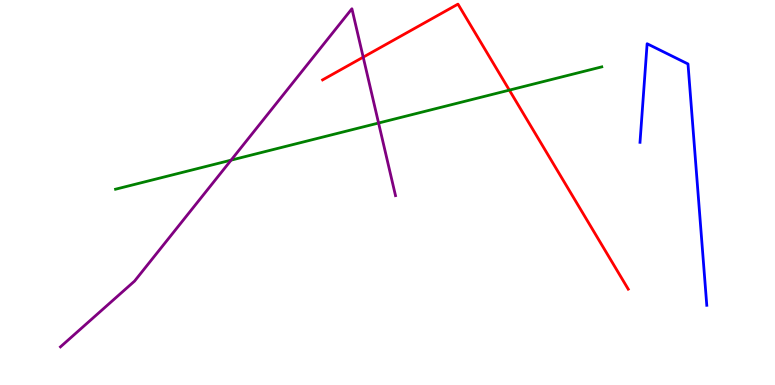[{'lines': ['blue', 'red'], 'intersections': []}, {'lines': ['green', 'red'], 'intersections': [{'x': 6.57, 'y': 7.66}]}, {'lines': ['purple', 'red'], 'intersections': [{'x': 4.69, 'y': 8.52}]}, {'lines': ['blue', 'green'], 'intersections': []}, {'lines': ['blue', 'purple'], 'intersections': []}, {'lines': ['green', 'purple'], 'intersections': [{'x': 2.98, 'y': 5.84}, {'x': 4.88, 'y': 6.8}]}]